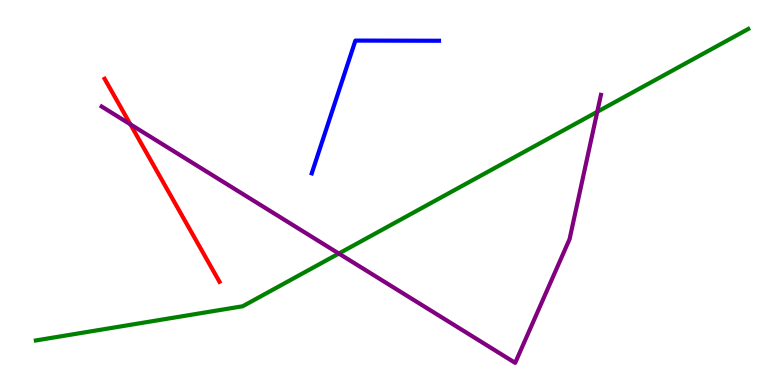[{'lines': ['blue', 'red'], 'intersections': []}, {'lines': ['green', 'red'], 'intersections': []}, {'lines': ['purple', 'red'], 'intersections': [{'x': 1.68, 'y': 6.77}]}, {'lines': ['blue', 'green'], 'intersections': []}, {'lines': ['blue', 'purple'], 'intersections': []}, {'lines': ['green', 'purple'], 'intersections': [{'x': 4.37, 'y': 3.41}, {'x': 7.71, 'y': 7.1}]}]